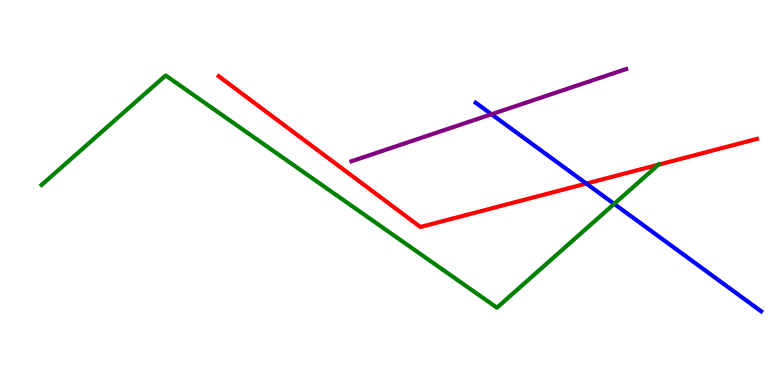[{'lines': ['blue', 'red'], 'intersections': [{'x': 7.57, 'y': 5.23}]}, {'lines': ['green', 'red'], 'intersections': [{'x': 8.5, 'y': 5.72}]}, {'lines': ['purple', 'red'], 'intersections': []}, {'lines': ['blue', 'green'], 'intersections': [{'x': 7.92, 'y': 4.7}]}, {'lines': ['blue', 'purple'], 'intersections': [{'x': 6.34, 'y': 7.03}]}, {'lines': ['green', 'purple'], 'intersections': []}]